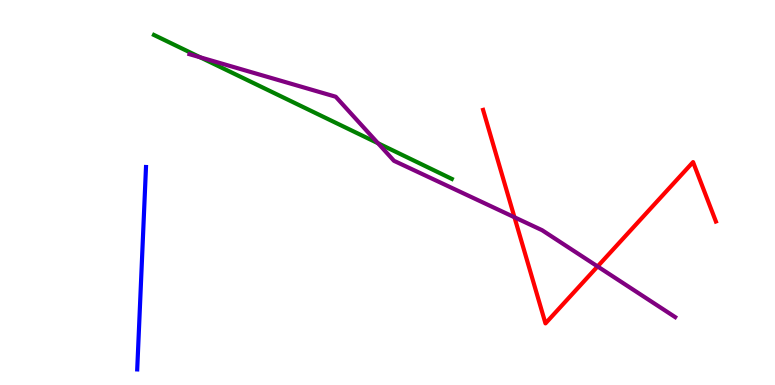[{'lines': ['blue', 'red'], 'intersections': []}, {'lines': ['green', 'red'], 'intersections': []}, {'lines': ['purple', 'red'], 'intersections': [{'x': 6.64, 'y': 4.36}, {'x': 7.71, 'y': 3.08}]}, {'lines': ['blue', 'green'], 'intersections': []}, {'lines': ['blue', 'purple'], 'intersections': []}, {'lines': ['green', 'purple'], 'intersections': [{'x': 2.58, 'y': 8.51}, {'x': 4.88, 'y': 6.28}]}]